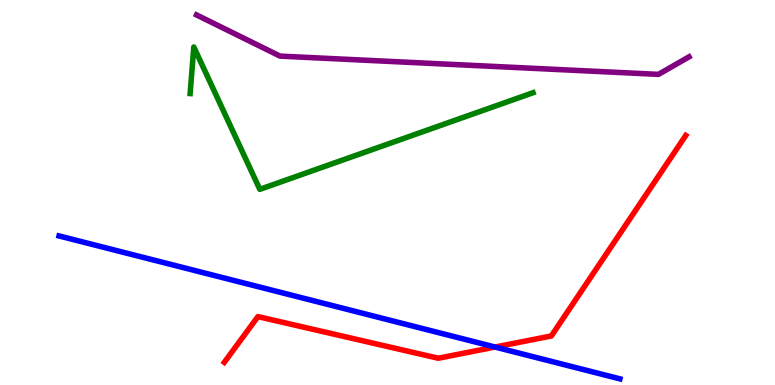[{'lines': ['blue', 'red'], 'intersections': [{'x': 6.39, 'y': 0.986}]}, {'lines': ['green', 'red'], 'intersections': []}, {'lines': ['purple', 'red'], 'intersections': []}, {'lines': ['blue', 'green'], 'intersections': []}, {'lines': ['blue', 'purple'], 'intersections': []}, {'lines': ['green', 'purple'], 'intersections': []}]